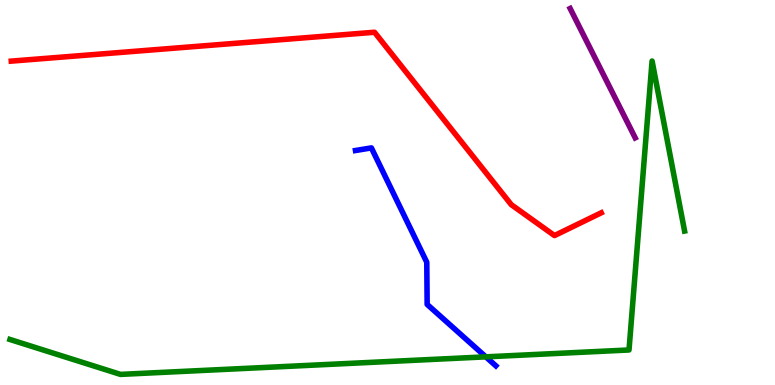[{'lines': ['blue', 'red'], 'intersections': []}, {'lines': ['green', 'red'], 'intersections': []}, {'lines': ['purple', 'red'], 'intersections': []}, {'lines': ['blue', 'green'], 'intersections': [{'x': 6.27, 'y': 0.731}]}, {'lines': ['blue', 'purple'], 'intersections': []}, {'lines': ['green', 'purple'], 'intersections': []}]